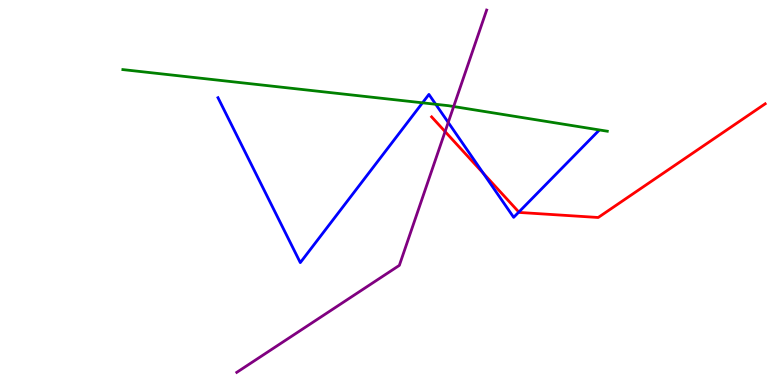[{'lines': ['blue', 'red'], 'intersections': [{'x': 6.24, 'y': 5.5}, {'x': 6.69, 'y': 4.49}]}, {'lines': ['green', 'red'], 'intersections': []}, {'lines': ['purple', 'red'], 'intersections': [{'x': 5.74, 'y': 6.58}]}, {'lines': ['blue', 'green'], 'intersections': [{'x': 5.45, 'y': 7.33}, {'x': 5.62, 'y': 7.29}]}, {'lines': ['blue', 'purple'], 'intersections': [{'x': 5.78, 'y': 6.82}]}, {'lines': ['green', 'purple'], 'intersections': [{'x': 5.85, 'y': 7.23}]}]